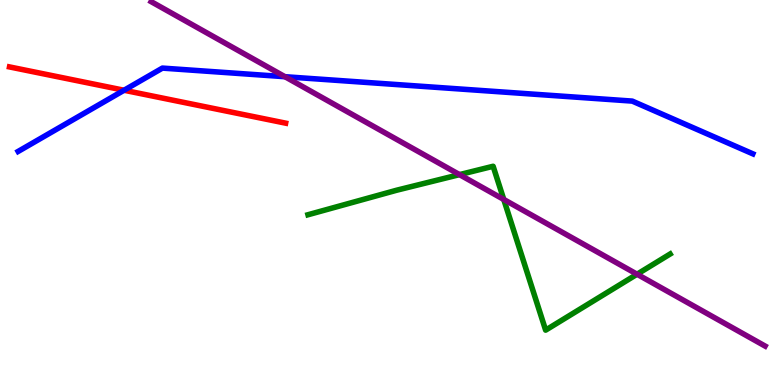[{'lines': ['blue', 'red'], 'intersections': [{'x': 1.6, 'y': 7.66}]}, {'lines': ['green', 'red'], 'intersections': []}, {'lines': ['purple', 'red'], 'intersections': []}, {'lines': ['blue', 'green'], 'intersections': []}, {'lines': ['blue', 'purple'], 'intersections': [{'x': 3.68, 'y': 8.01}]}, {'lines': ['green', 'purple'], 'intersections': [{'x': 5.93, 'y': 5.46}, {'x': 6.5, 'y': 4.82}, {'x': 8.22, 'y': 2.88}]}]